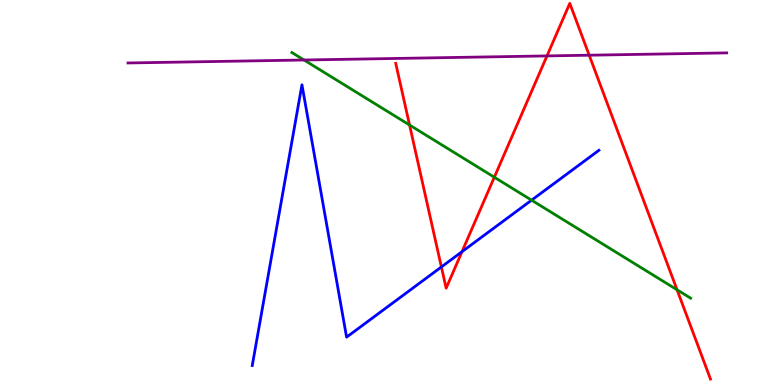[{'lines': ['blue', 'red'], 'intersections': [{'x': 5.7, 'y': 3.07}, {'x': 5.96, 'y': 3.46}]}, {'lines': ['green', 'red'], 'intersections': [{'x': 5.28, 'y': 6.75}, {'x': 6.38, 'y': 5.4}, {'x': 8.74, 'y': 2.47}]}, {'lines': ['purple', 'red'], 'intersections': [{'x': 7.06, 'y': 8.55}, {'x': 7.6, 'y': 8.57}]}, {'lines': ['blue', 'green'], 'intersections': [{'x': 6.86, 'y': 4.8}]}, {'lines': ['blue', 'purple'], 'intersections': []}, {'lines': ['green', 'purple'], 'intersections': [{'x': 3.92, 'y': 8.44}]}]